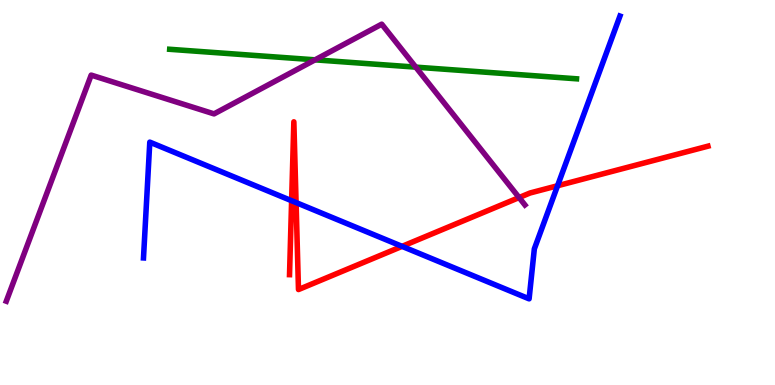[{'lines': ['blue', 'red'], 'intersections': [{'x': 3.76, 'y': 4.79}, {'x': 3.82, 'y': 4.74}, {'x': 5.19, 'y': 3.6}, {'x': 7.19, 'y': 5.18}]}, {'lines': ['green', 'red'], 'intersections': []}, {'lines': ['purple', 'red'], 'intersections': [{'x': 6.7, 'y': 4.87}]}, {'lines': ['blue', 'green'], 'intersections': []}, {'lines': ['blue', 'purple'], 'intersections': []}, {'lines': ['green', 'purple'], 'intersections': [{'x': 4.07, 'y': 8.45}, {'x': 5.36, 'y': 8.26}]}]